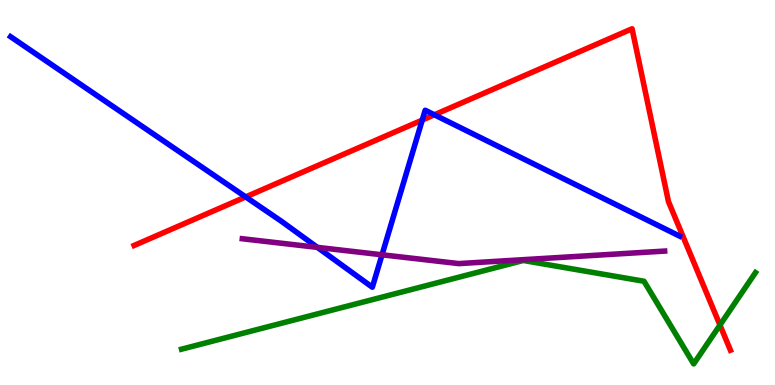[{'lines': ['blue', 'red'], 'intersections': [{'x': 3.17, 'y': 4.89}, {'x': 5.45, 'y': 6.88}, {'x': 5.6, 'y': 7.02}]}, {'lines': ['green', 'red'], 'intersections': [{'x': 9.29, 'y': 1.56}]}, {'lines': ['purple', 'red'], 'intersections': []}, {'lines': ['blue', 'green'], 'intersections': []}, {'lines': ['blue', 'purple'], 'intersections': [{'x': 4.1, 'y': 3.57}, {'x': 4.93, 'y': 3.38}]}, {'lines': ['green', 'purple'], 'intersections': []}]